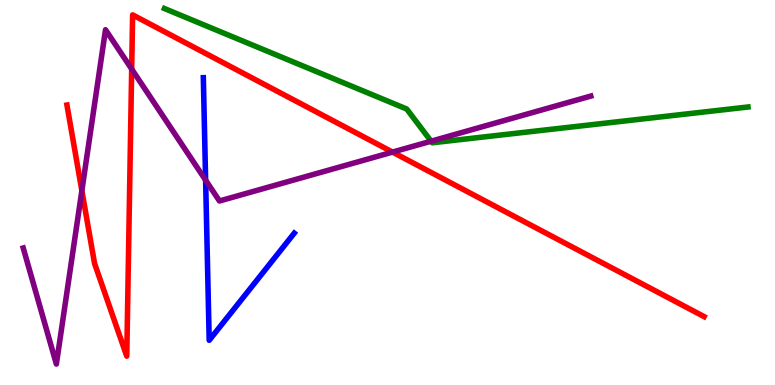[{'lines': ['blue', 'red'], 'intersections': []}, {'lines': ['green', 'red'], 'intersections': []}, {'lines': ['purple', 'red'], 'intersections': [{'x': 1.06, 'y': 5.05}, {'x': 1.7, 'y': 8.21}, {'x': 5.06, 'y': 6.05}]}, {'lines': ['blue', 'green'], 'intersections': []}, {'lines': ['blue', 'purple'], 'intersections': [{'x': 2.65, 'y': 5.32}]}, {'lines': ['green', 'purple'], 'intersections': [{'x': 5.56, 'y': 6.33}]}]